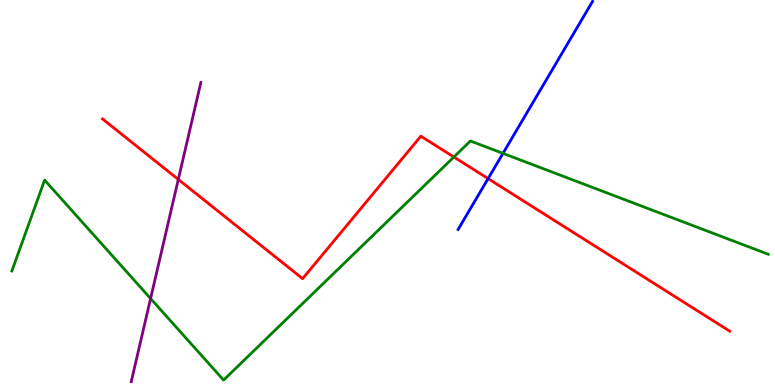[{'lines': ['blue', 'red'], 'intersections': [{'x': 6.3, 'y': 5.36}]}, {'lines': ['green', 'red'], 'intersections': [{'x': 5.86, 'y': 5.92}]}, {'lines': ['purple', 'red'], 'intersections': [{'x': 2.3, 'y': 5.34}]}, {'lines': ['blue', 'green'], 'intersections': [{'x': 6.49, 'y': 6.02}]}, {'lines': ['blue', 'purple'], 'intersections': []}, {'lines': ['green', 'purple'], 'intersections': [{'x': 1.94, 'y': 2.25}]}]